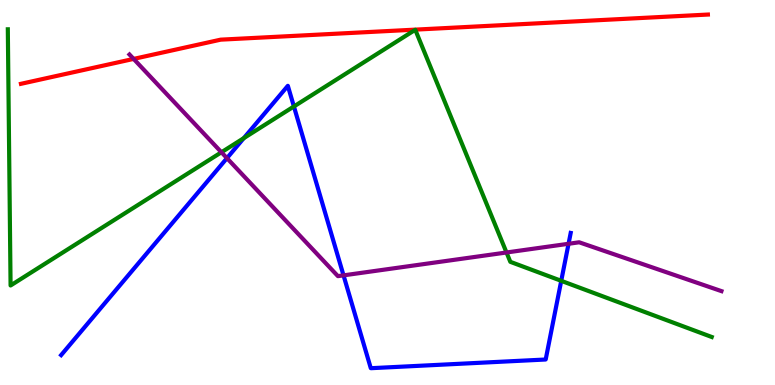[{'lines': ['blue', 'red'], 'intersections': []}, {'lines': ['green', 'red'], 'intersections': []}, {'lines': ['purple', 'red'], 'intersections': [{'x': 1.72, 'y': 8.47}]}, {'lines': ['blue', 'green'], 'intersections': [{'x': 3.15, 'y': 6.41}, {'x': 3.79, 'y': 7.23}, {'x': 7.24, 'y': 2.71}]}, {'lines': ['blue', 'purple'], 'intersections': [{'x': 2.93, 'y': 5.89}, {'x': 4.43, 'y': 2.85}, {'x': 7.34, 'y': 3.67}]}, {'lines': ['green', 'purple'], 'intersections': [{'x': 2.86, 'y': 6.05}, {'x': 6.54, 'y': 3.44}]}]